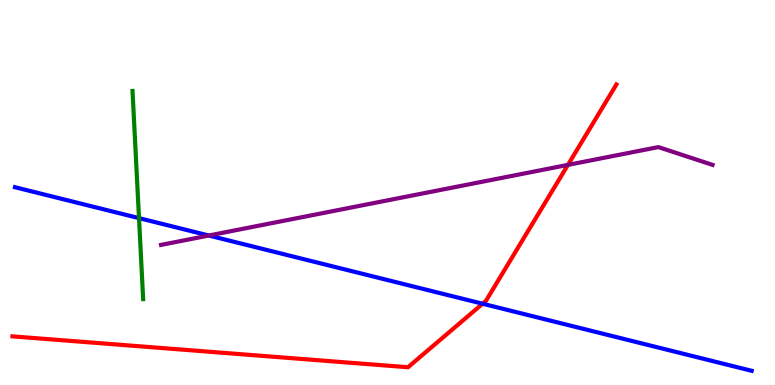[{'lines': ['blue', 'red'], 'intersections': [{'x': 6.23, 'y': 2.11}]}, {'lines': ['green', 'red'], 'intersections': []}, {'lines': ['purple', 'red'], 'intersections': [{'x': 7.33, 'y': 5.72}]}, {'lines': ['blue', 'green'], 'intersections': [{'x': 1.79, 'y': 4.33}]}, {'lines': ['blue', 'purple'], 'intersections': [{'x': 2.69, 'y': 3.88}]}, {'lines': ['green', 'purple'], 'intersections': []}]